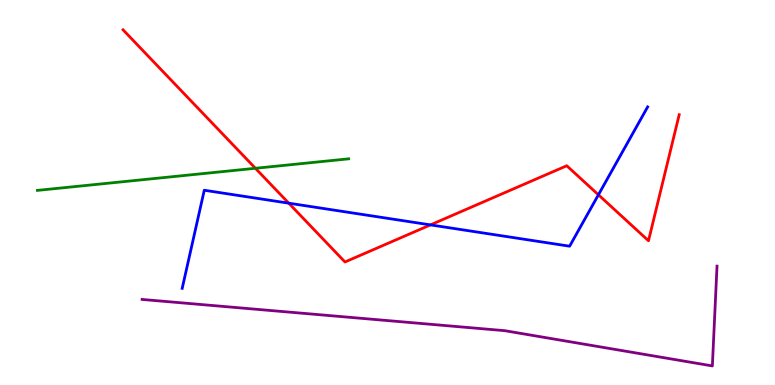[{'lines': ['blue', 'red'], 'intersections': [{'x': 3.73, 'y': 4.72}, {'x': 5.55, 'y': 4.16}, {'x': 7.72, 'y': 4.94}]}, {'lines': ['green', 'red'], 'intersections': [{'x': 3.3, 'y': 5.63}]}, {'lines': ['purple', 'red'], 'intersections': []}, {'lines': ['blue', 'green'], 'intersections': []}, {'lines': ['blue', 'purple'], 'intersections': []}, {'lines': ['green', 'purple'], 'intersections': []}]